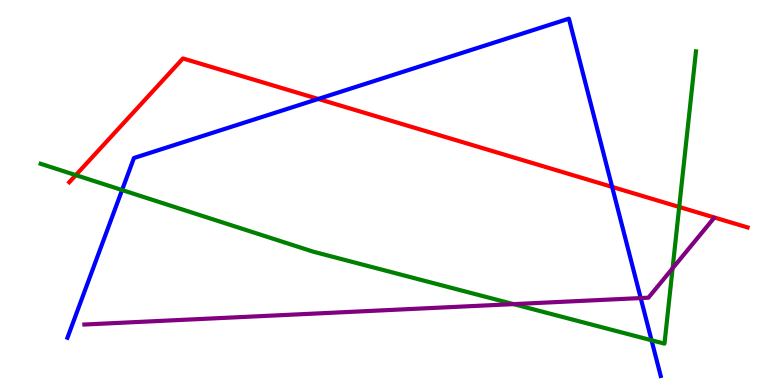[{'lines': ['blue', 'red'], 'intersections': [{'x': 4.11, 'y': 7.43}, {'x': 7.9, 'y': 5.15}]}, {'lines': ['green', 'red'], 'intersections': [{'x': 0.978, 'y': 5.45}, {'x': 8.76, 'y': 4.62}]}, {'lines': ['purple', 'red'], 'intersections': []}, {'lines': ['blue', 'green'], 'intersections': [{'x': 1.58, 'y': 5.06}, {'x': 8.41, 'y': 1.16}]}, {'lines': ['blue', 'purple'], 'intersections': [{'x': 8.27, 'y': 2.26}]}, {'lines': ['green', 'purple'], 'intersections': [{'x': 6.63, 'y': 2.1}, {'x': 8.68, 'y': 3.03}]}]